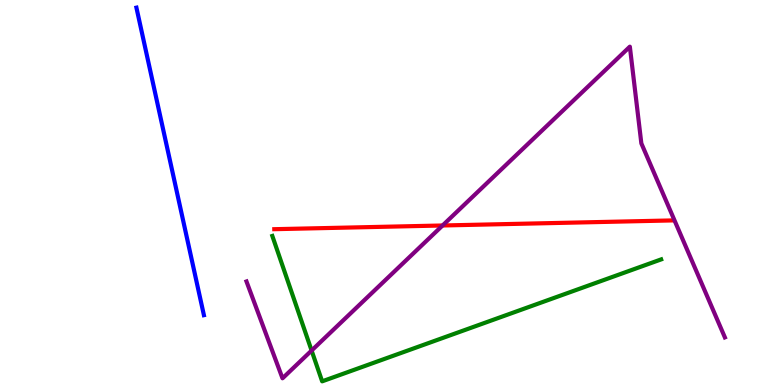[{'lines': ['blue', 'red'], 'intersections': []}, {'lines': ['green', 'red'], 'intersections': []}, {'lines': ['purple', 'red'], 'intersections': [{'x': 5.71, 'y': 4.14}]}, {'lines': ['blue', 'green'], 'intersections': []}, {'lines': ['blue', 'purple'], 'intersections': []}, {'lines': ['green', 'purple'], 'intersections': [{'x': 4.02, 'y': 0.895}]}]